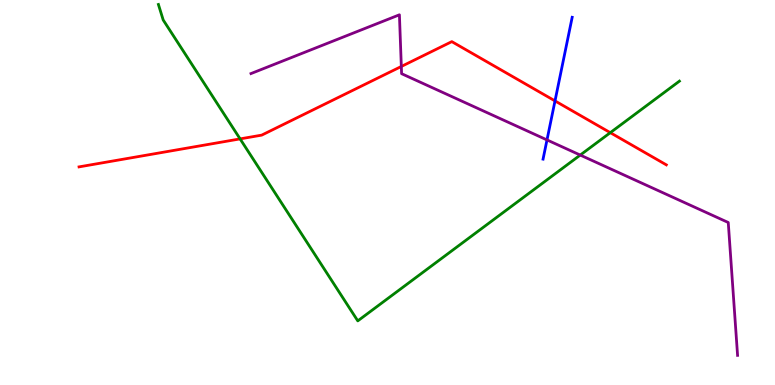[{'lines': ['blue', 'red'], 'intersections': [{'x': 7.16, 'y': 7.38}]}, {'lines': ['green', 'red'], 'intersections': [{'x': 3.1, 'y': 6.39}, {'x': 7.87, 'y': 6.55}]}, {'lines': ['purple', 'red'], 'intersections': [{'x': 5.18, 'y': 8.27}]}, {'lines': ['blue', 'green'], 'intersections': []}, {'lines': ['blue', 'purple'], 'intersections': [{'x': 7.06, 'y': 6.37}]}, {'lines': ['green', 'purple'], 'intersections': [{'x': 7.49, 'y': 5.97}]}]